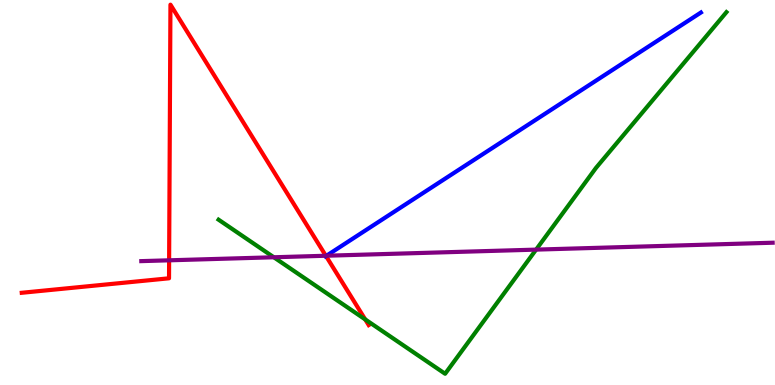[{'lines': ['blue', 'red'], 'intersections': [{'x': 4.21, 'y': 3.35}]}, {'lines': ['green', 'red'], 'intersections': [{'x': 4.71, 'y': 1.7}]}, {'lines': ['purple', 'red'], 'intersections': [{'x': 2.18, 'y': 3.24}, {'x': 4.2, 'y': 3.36}]}, {'lines': ['blue', 'green'], 'intersections': []}, {'lines': ['blue', 'purple'], 'intersections': [{'x': 4.21, 'y': 3.36}]}, {'lines': ['green', 'purple'], 'intersections': [{'x': 3.53, 'y': 3.32}, {'x': 6.92, 'y': 3.52}]}]